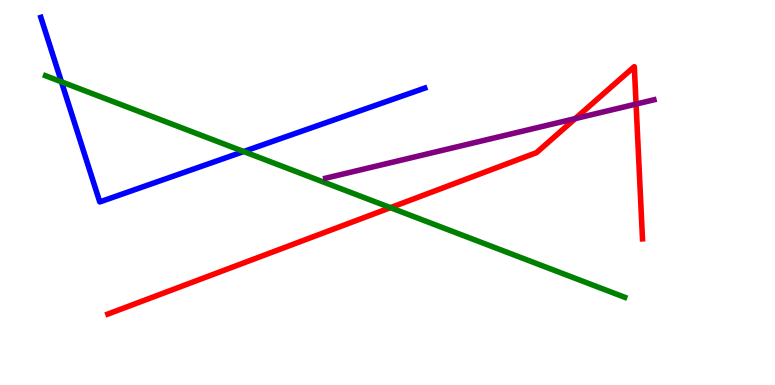[{'lines': ['blue', 'red'], 'intersections': []}, {'lines': ['green', 'red'], 'intersections': [{'x': 5.04, 'y': 4.61}]}, {'lines': ['purple', 'red'], 'intersections': [{'x': 7.42, 'y': 6.92}, {'x': 8.21, 'y': 7.3}]}, {'lines': ['blue', 'green'], 'intersections': [{'x': 0.793, 'y': 7.87}, {'x': 3.14, 'y': 6.06}]}, {'lines': ['blue', 'purple'], 'intersections': []}, {'lines': ['green', 'purple'], 'intersections': []}]